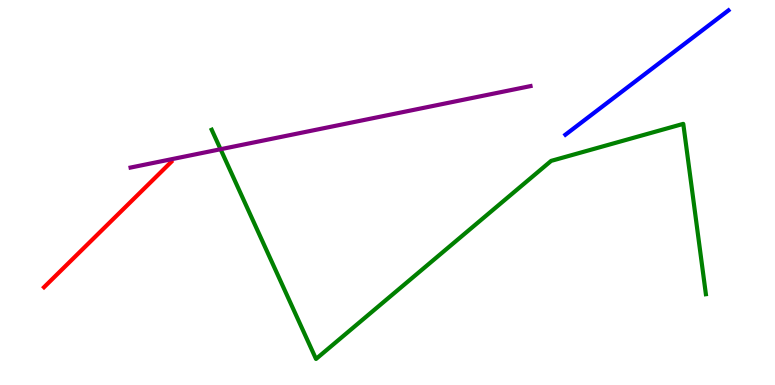[{'lines': ['blue', 'red'], 'intersections': []}, {'lines': ['green', 'red'], 'intersections': []}, {'lines': ['purple', 'red'], 'intersections': []}, {'lines': ['blue', 'green'], 'intersections': []}, {'lines': ['blue', 'purple'], 'intersections': []}, {'lines': ['green', 'purple'], 'intersections': [{'x': 2.85, 'y': 6.12}]}]